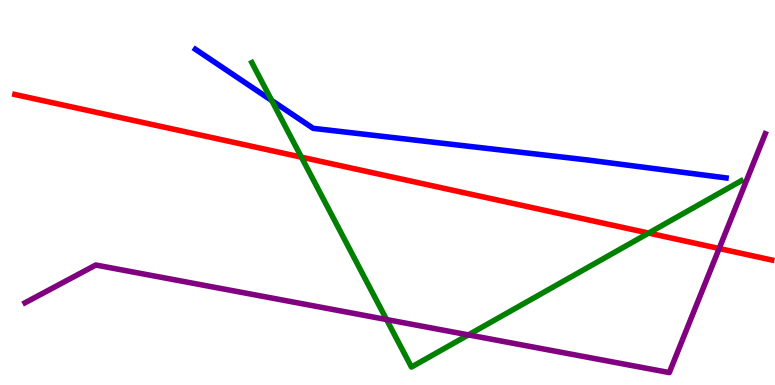[{'lines': ['blue', 'red'], 'intersections': []}, {'lines': ['green', 'red'], 'intersections': [{'x': 3.89, 'y': 5.92}, {'x': 8.37, 'y': 3.95}]}, {'lines': ['purple', 'red'], 'intersections': [{'x': 9.28, 'y': 3.55}]}, {'lines': ['blue', 'green'], 'intersections': [{'x': 3.51, 'y': 7.39}]}, {'lines': ['blue', 'purple'], 'intersections': []}, {'lines': ['green', 'purple'], 'intersections': [{'x': 4.99, 'y': 1.7}, {'x': 6.04, 'y': 1.3}]}]